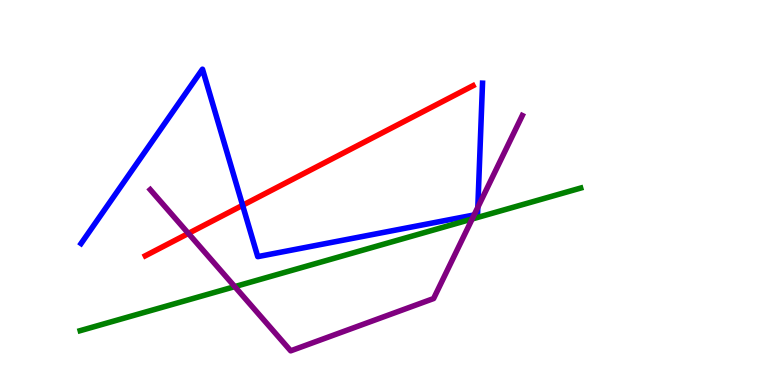[{'lines': ['blue', 'red'], 'intersections': [{'x': 3.13, 'y': 4.67}]}, {'lines': ['green', 'red'], 'intersections': []}, {'lines': ['purple', 'red'], 'intersections': [{'x': 2.43, 'y': 3.94}]}, {'lines': ['blue', 'green'], 'intersections': []}, {'lines': ['blue', 'purple'], 'intersections': [{'x': 6.12, 'y': 4.42}, {'x': 6.17, 'y': 4.62}]}, {'lines': ['green', 'purple'], 'intersections': [{'x': 3.03, 'y': 2.56}, {'x': 6.09, 'y': 4.31}]}]